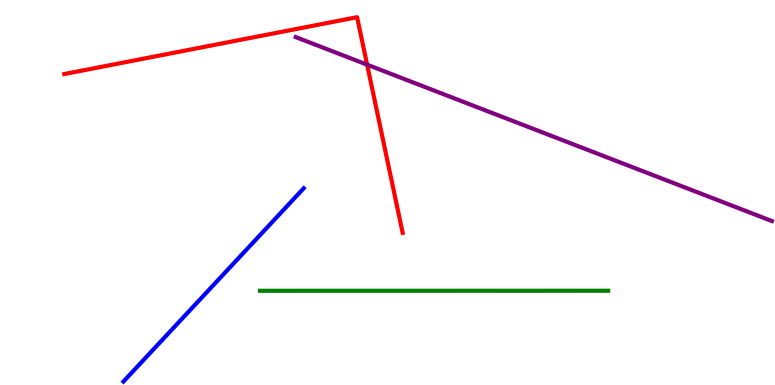[{'lines': ['blue', 'red'], 'intersections': []}, {'lines': ['green', 'red'], 'intersections': []}, {'lines': ['purple', 'red'], 'intersections': [{'x': 4.74, 'y': 8.32}]}, {'lines': ['blue', 'green'], 'intersections': []}, {'lines': ['blue', 'purple'], 'intersections': []}, {'lines': ['green', 'purple'], 'intersections': []}]